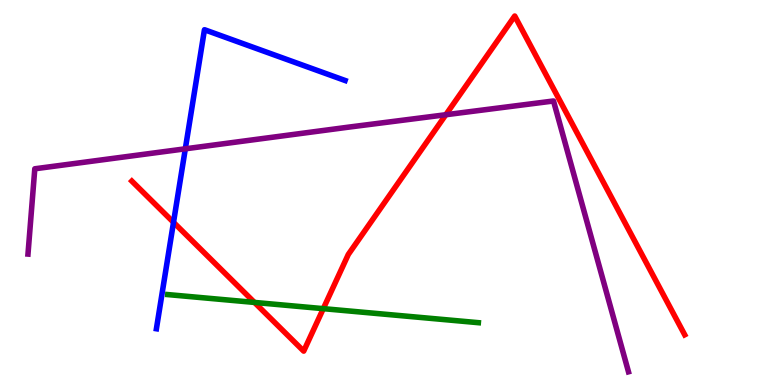[{'lines': ['blue', 'red'], 'intersections': [{'x': 2.24, 'y': 4.23}]}, {'lines': ['green', 'red'], 'intersections': [{'x': 3.28, 'y': 2.14}, {'x': 4.17, 'y': 1.98}]}, {'lines': ['purple', 'red'], 'intersections': [{'x': 5.75, 'y': 7.02}]}, {'lines': ['blue', 'green'], 'intersections': []}, {'lines': ['blue', 'purple'], 'intersections': [{'x': 2.39, 'y': 6.13}]}, {'lines': ['green', 'purple'], 'intersections': []}]